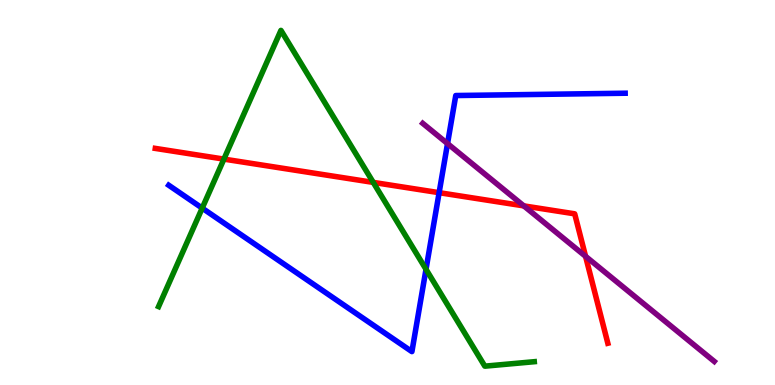[{'lines': ['blue', 'red'], 'intersections': [{'x': 5.67, 'y': 5.0}]}, {'lines': ['green', 'red'], 'intersections': [{'x': 2.89, 'y': 5.87}, {'x': 4.82, 'y': 5.26}]}, {'lines': ['purple', 'red'], 'intersections': [{'x': 6.76, 'y': 4.65}, {'x': 7.56, 'y': 3.34}]}, {'lines': ['blue', 'green'], 'intersections': [{'x': 2.61, 'y': 4.59}, {'x': 5.5, 'y': 3.01}]}, {'lines': ['blue', 'purple'], 'intersections': [{'x': 5.77, 'y': 6.27}]}, {'lines': ['green', 'purple'], 'intersections': []}]